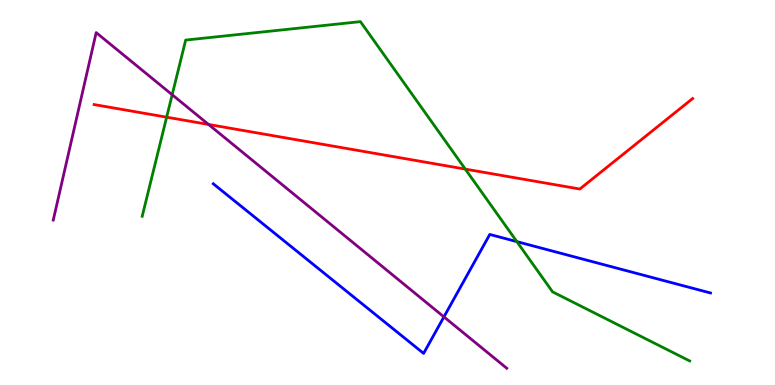[{'lines': ['blue', 'red'], 'intersections': []}, {'lines': ['green', 'red'], 'intersections': [{'x': 2.15, 'y': 6.96}, {'x': 6.0, 'y': 5.61}]}, {'lines': ['purple', 'red'], 'intersections': [{'x': 2.69, 'y': 6.77}]}, {'lines': ['blue', 'green'], 'intersections': [{'x': 6.67, 'y': 3.72}]}, {'lines': ['blue', 'purple'], 'intersections': [{'x': 5.73, 'y': 1.77}]}, {'lines': ['green', 'purple'], 'intersections': [{'x': 2.22, 'y': 7.54}]}]